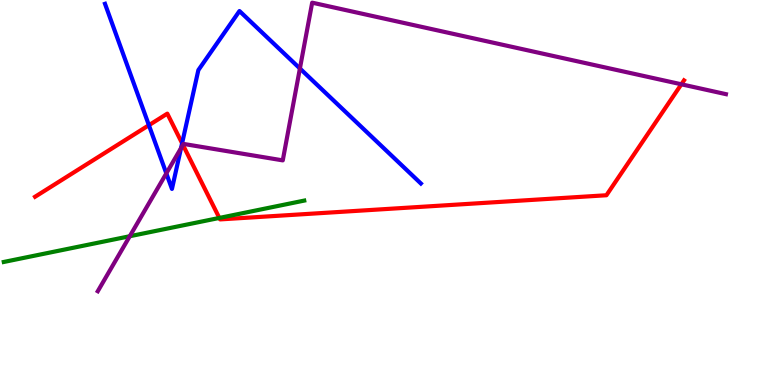[{'lines': ['blue', 'red'], 'intersections': [{'x': 1.92, 'y': 6.75}, {'x': 2.35, 'y': 6.28}]}, {'lines': ['green', 'red'], 'intersections': [{'x': 2.83, 'y': 4.34}]}, {'lines': ['purple', 'red'], 'intersections': [{'x': 2.36, 'y': 6.24}, {'x': 8.79, 'y': 7.81}]}, {'lines': ['blue', 'green'], 'intersections': []}, {'lines': ['blue', 'purple'], 'intersections': [{'x': 2.15, 'y': 5.5}, {'x': 2.34, 'y': 6.15}, {'x': 3.87, 'y': 8.22}]}, {'lines': ['green', 'purple'], 'intersections': [{'x': 1.67, 'y': 3.86}]}]